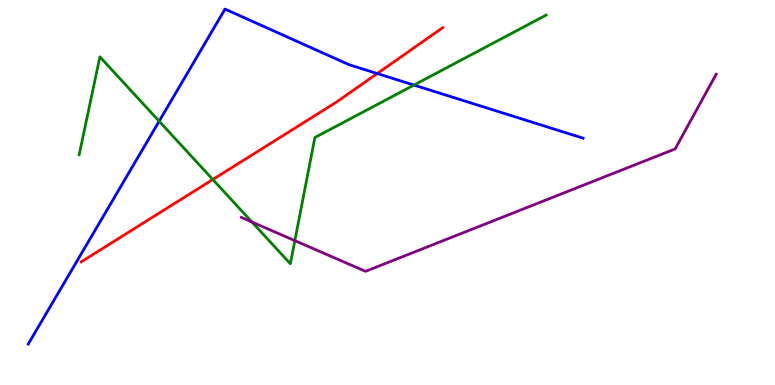[{'lines': ['blue', 'red'], 'intersections': [{'x': 4.87, 'y': 8.09}]}, {'lines': ['green', 'red'], 'intersections': [{'x': 2.75, 'y': 5.34}]}, {'lines': ['purple', 'red'], 'intersections': []}, {'lines': ['blue', 'green'], 'intersections': [{'x': 2.05, 'y': 6.85}, {'x': 5.34, 'y': 7.79}]}, {'lines': ['blue', 'purple'], 'intersections': []}, {'lines': ['green', 'purple'], 'intersections': [{'x': 3.25, 'y': 4.23}, {'x': 3.8, 'y': 3.75}]}]